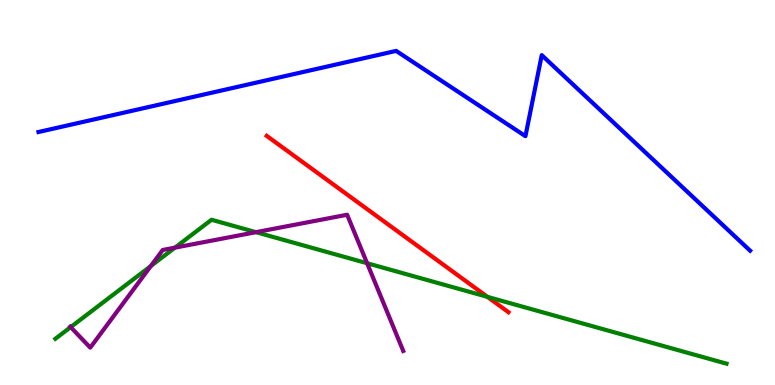[{'lines': ['blue', 'red'], 'intersections': []}, {'lines': ['green', 'red'], 'intersections': [{'x': 6.29, 'y': 2.29}]}, {'lines': ['purple', 'red'], 'intersections': []}, {'lines': ['blue', 'green'], 'intersections': []}, {'lines': ['blue', 'purple'], 'intersections': []}, {'lines': ['green', 'purple'], 'intersections': [{'x': 0.912, 'y': 1.5}, {'x': 1.95, 'y': 3.09}, {'x': 2.26, 'y': 3.57}, {'x': 3.3, 'y': 3.97}, {'x': 4.74, 'y': 3.16}]}]